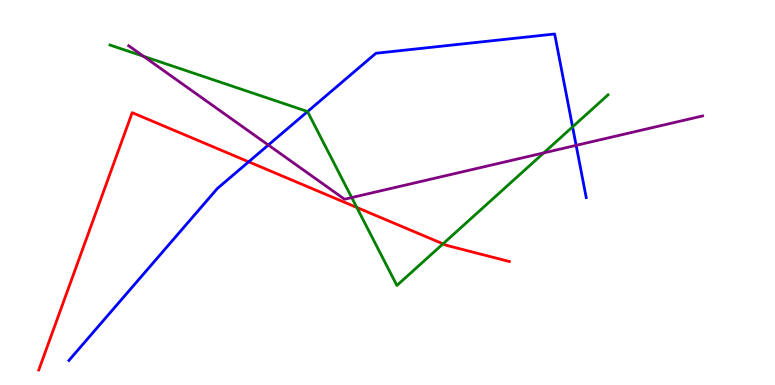[{'lines': ['blue', 'red'], 'intersections': [{'x': 3.21, 'y': 5.8}]}, {'lines': ['green', 'red'], 'intersections': [{'x': 4.6, 'y': 4.61}, {'x': 5.72, 'y': 3.67}]}, {'lines': ['purple', 'red'], 'intersections': []}, {'lines': ['blue', 'green'], 'intersections': [{'x': 3.97, 'y': 7.1}, {'x': 7.39, 'y': 6.7}]}, {'lines': ['blue', 'purple'], 'intersections': [{'x': 3.46, 'y': 6.23}, {'x': 7.43, 'y': 6.22}]}, {'lines': ['green', 'purple'], 'intersections': [{'x': 1.85, 'y': 8.54}, {'x': 4.54, 'y': 4.87}, {'x': 7.02, 'y': 6.03}]}]